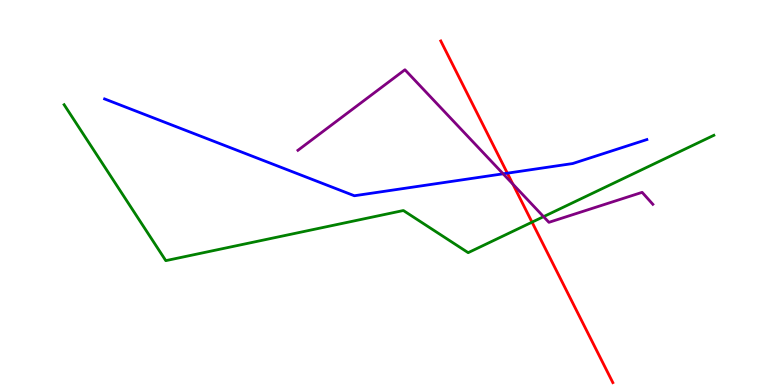[{'lines': ['blue', 'red'], 'intersections': [{'x': 6.55, 'y': 5.5}]}, {'lines': ['green', 'red'], 'intersections': [{'x': 6.86, 'y': 4.23}]}, {'lines': ['purple', 'red'], 'intersections': [{'x': 6.62, 'y': 5.22}]}, {'lines': ['blue', 'green'], 'intersections': []}, {'lines': ['blue', 'purple'], 'intersections': [{'x': 6.49, 'y': 5.49}]}, {'lines': ['green', 'purple'], 'intersections': [{'x': 7.01, 'y': 4.37}]}]